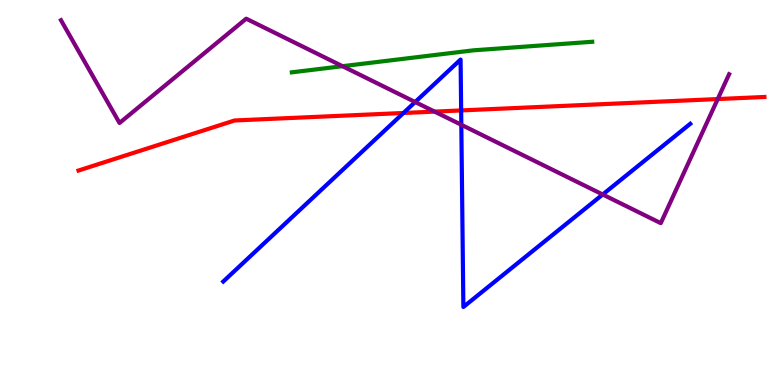[{'lines': ['blue', 'red'], 'intersections': [{'x': 5.21, 'y': 7.07}, {'x': 5.95, 'y': 7.13}]}, {'lines': ['green', 'red'], 'intersections': []}, {'lines': ['purple', 'red'], 'intersections': [{'x': 5.61, 'y': 7.1}, {'x': 9.26, 'y': 7.43}]}, {'lines': ['blue', 'green'], 'intersections': []}, {'lines': ['blue', 'purple'], 'intersections': [{'x': 5.36, 'y': 7.35}, {'x': 5.95, 'y': 6.76}, {'x': 7.78, 'y': 4.95}]}, {'lines': ['green', 'purple'], 'intersections': [{'x': 4.42, 'y': 8.28}]}]